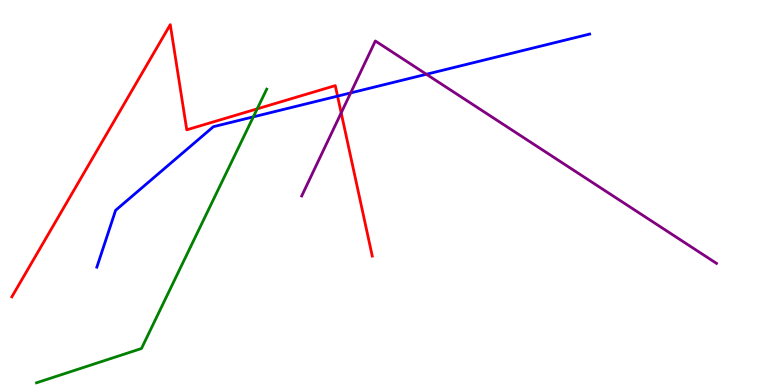[{'lines': ['blue', 'red'], 'intersections': [{'x': 4.36, 'y': 7.5}]}, {'lines': ['green', 'red'], 'intersections': [{'x': 3.32, 'y': 7.17}]}, {'lines': ['purple', 'red'], 'intersections': [{'x': 4.4, 'y': 7.07}]}, {'lines': ['blue', 'green'], 'intersections': [{'x': 3.27, 'y': 6.96}]}, {'lines': ['blue', 'purple'], 'intersections': [{'x': 4.52, 'y': 7.59}, {'x': 5.5, 'y': 8.07}]}, {'lines': ['green', 'purple'], 'intersections': []}]